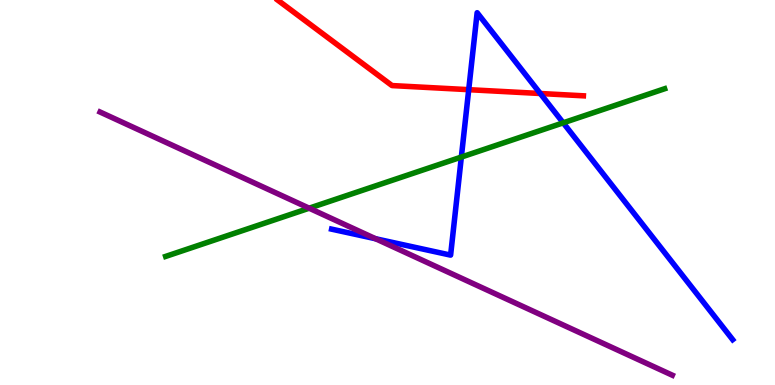[{'lines': ['blue', 'red'], 'intersections': [{'x': 6.05, 'y': 7.67}, {'x': 6.97, 'y': 7.57}]}, {'lines': ['green', 'red'], 'intersections': []}, {'lines': ['purple', 'red'], 'intersections': []}, {'lines': ['blue', 'green'], 'intersections': [{'x': 5.95, 'y': 5.92}, {'x': 7.27, 'y': 6.81}]}, {'lines': ['blue', 'purple'], 'intersections': [{'x': 4.85, 'y': 3.8}]}, {'lines': ['green', 'purple'], 'intersections': [{'x': 3.99, 'y': 4.59}]}]